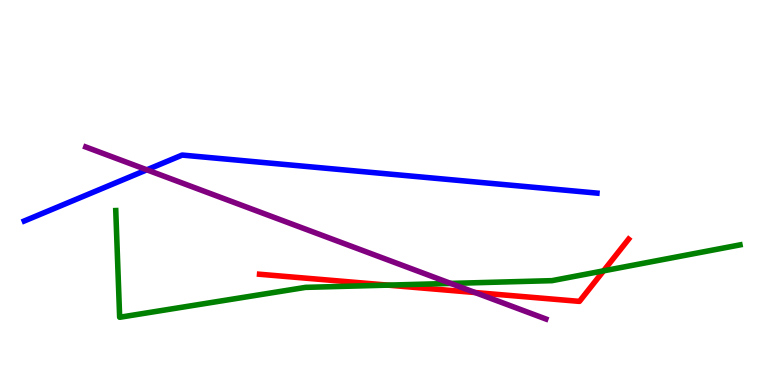[{'lines': ['blue', 'red'], 'intersections': []}, {'lines': ['green', 'red'], 'intersections': [{'x': 5.01, 'y': 2.59}, {'x': 7.79, 'y': 2.97}]}, {'lines': ['purple', 'red'], 'intersections': [{'x': 6.13, 'y': 2.4}]}, {'lines': ['blue', 'green'], 'intersections': []}, {'lines': ['blue', 'purple'], 'intersections': [{'x': 1.89, 'y': 5.59}]}, {'lines': ['green', 'purple'], 'intersections': [{'x': 5.82, 'y': 2.64}]}]